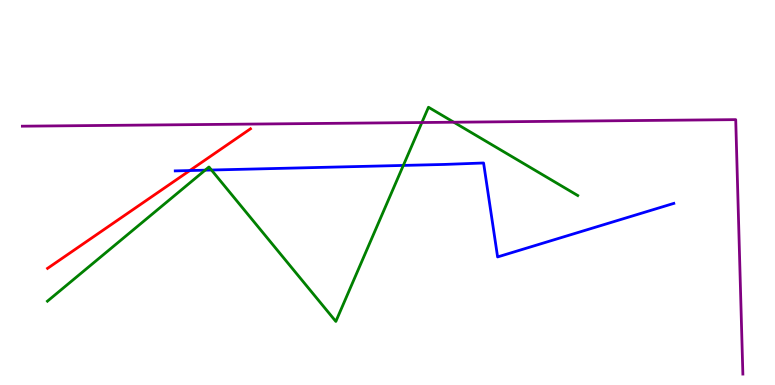[{'lines': ['blue', 'red'], 'intersections': [{'x': 2.45, 'y': 5.57}]}, {'lines': ['green', 'red'], 'intersections': []}, {'lines': ['purple', 'red'], 'intersections': []}, {'lines': ['blue', 'green'], 'intersections': [{'x': 2.65, 'y': 5.58}, {'x': 2.73, 'y': 5.58}, {'x': 5.2, 'y': 5.7}]}, {'lines': ['blue', 'purple'], 'intersections': []}, {'lines': ['green', 'purple'], 'intersections': [{'x': 5.44, 'y': 6.82}, {'x': 5.86, 'y': 6.83}]}]